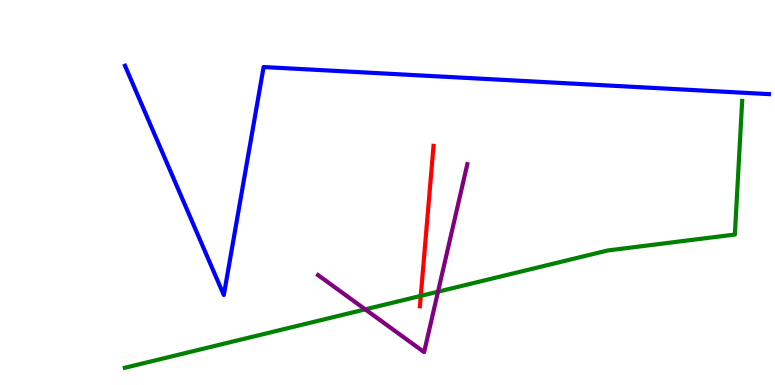[{'lines': ['blue', 'red'], 'intersections': []}, {'lines': ['green', 'red'], 'intersections': [{'x': 5.43, 'y': 2.31}]}, {'lines': ['purple', 'red'], 'intersections': []}, {'lines': ['blue', 'green'], 'intersections': []}, {'lines': ['blue', 'purple'], 'intersections': []}, {'lines': ['green', 'purple'], 'intersections': [{'x': 4.71, 'y': 1.96}, {'x': 5.65, 'y': 2.42}]}]